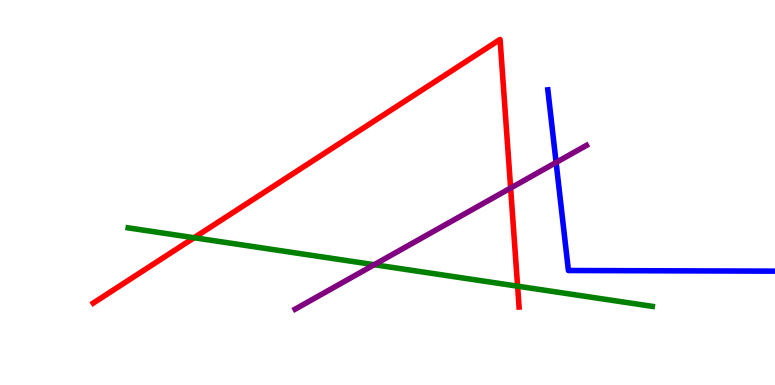[{'lines': ['blue', 'red'], 'intersections': []}, {'lines': ['green', 'red'], 'intersections': [{'x': 2.5, 'y': 3.83}, {'x': 6.68, 'y': 2.57}]}, {'lines': ['purple', 'red'], 'intersections': [{'x': 6.59, 'y': 5.12}]}, {'lines': ['blue', 'green'], 'intersections': []}, {'lines': ['blue', 'purple'], 'intersections': [{'x': 7.18, 'y': 5.78}]}, {'lines': ['green', 'purple'], 'intersections': [{'x': 4.83, 'y': 3.12}]}]